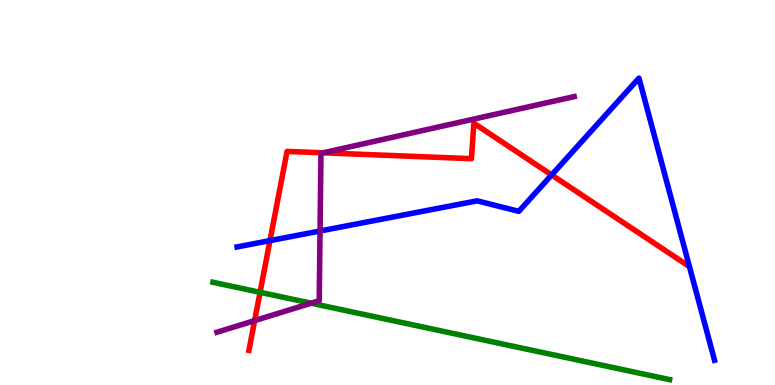[{'lines': ['blue', 'red'], 'intersections': [{'x': 3.48, 'y': 3.75}, {'x': 7.12, 'y': 5.46}]}, {'lines': ['green', 'red'], 'intersections': [{'x': 3.36, 'y': 2.41}]}, {'lines': ['purple', 'red'], 'intersections': [{'x': 3.29, 'y': 1.67}, {'x': 4.17, 'y': 6.03}]}, {'lines': ['blue', 'green'], 'intersections': []}, {'lines': ['blue', 'purple'], 'intersections': [{'x': 4.13, 'y': 4.0}]}, {'lines': ['green', 'purple'], 'intersections': [{'x': 4.01, 'y': 2.12}]}]